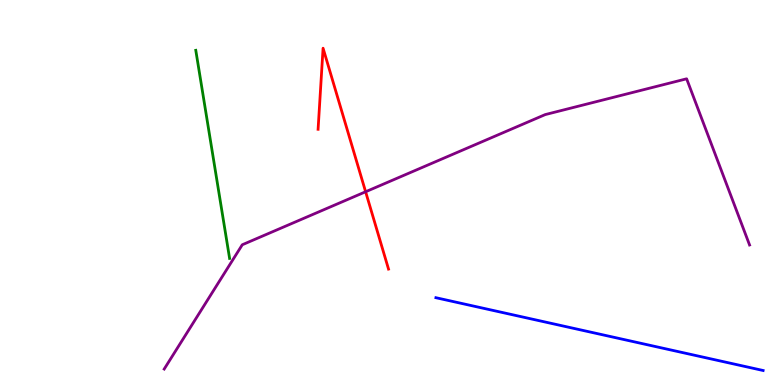[{'lines': ['blue', 'red'], 'intersections': []}, {'lines': ['green', 'red'], 'intersections': []}, {'lines': ['purple', 'red'], 'intersections': [{'x': 4.72, 'y': 5.02}]}, {'lines': ['blue', 'green'], 'intersections': []}, {'lines': ['blue', 'purple'], 'intersections': []}, {'lines': ['green', 'purple'], 'intersections': []}]